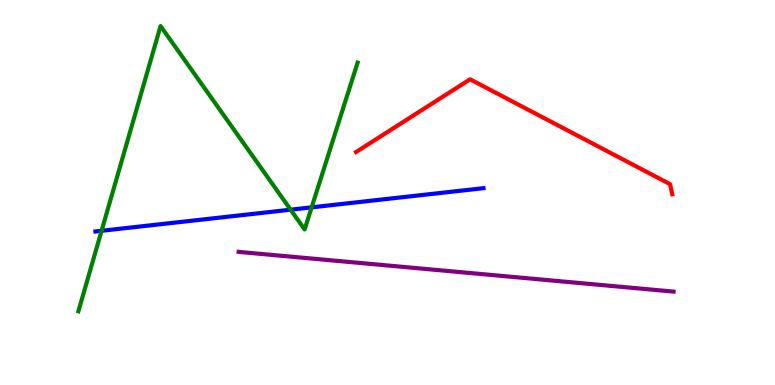[{'lines': ['blue', 'red'], 'intersections': []}, {'lines': ['green', 'red'], 'intersections': []}, {'lines': ['purple', 'red'], 'intersections': []}, {'lines': ['blue', 'green'], 'intersections': [{'x': 1.31, 'y': 4.01}, {'x': 3.75, 'y': 4.55}, {'x': 4.02, 'y': 4.61}]}, {'lines': ['blue', 'purple'], 'intersections': []}, {'lines': ['green', 'purple'], 'intersections': []}]